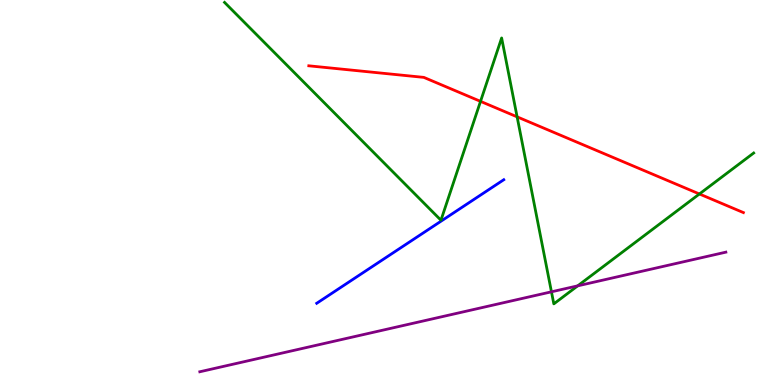[{'lines': ['blue', 'red'], 'intersections': []}, {'lines': ['green', 'red'], 'intersections': [{'x': 6.2, 'y': 7.37}, {'x': 6.67, 'y': 6.96}, {'x': 9.02, 'y': 4.96}]}, {'lines': ['purple', 'red'], 'intersections': []}, {'lines': ['blue', 'green'], 'intersections': []}, {'lines': ['blue', 'purple'], 'intersections': []}, {'lines': ['green', 'purple'], 'intersections': [{'x': 7.12, 'y': 2.42}, {'x': 7.45, 'y': 2.58}]}]